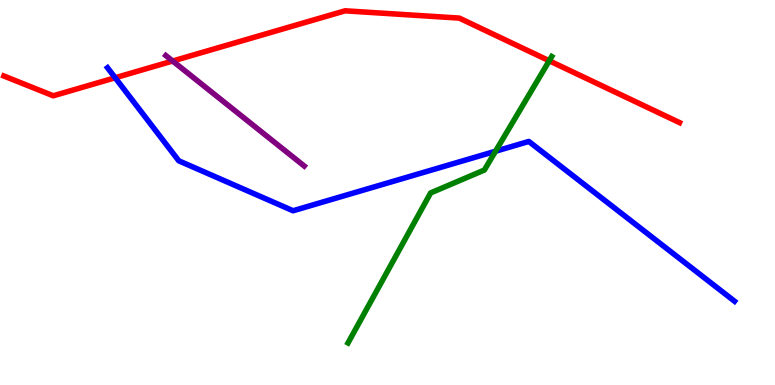[{'lines': ['blue', 'red'], 'intersections': [{'x': 1.49, 'y': 7.98}]}, {'lines': ['green', 'red'], 'intersections': [{'x': 7.09, 'y': 8.42}]}, {'lines': ['purple', 'red'], 'intersections': [{'x': 2.23, 'y': 8.41}]}, {'lines': ['blue', 'green'], 'intersections': [{'x': 6.39, 'y': 6.07}]}, {'lines': ['blue', 'purple'], 'intersections': []}, {'lines': ['green', 'purple'], 'intersections': []}]